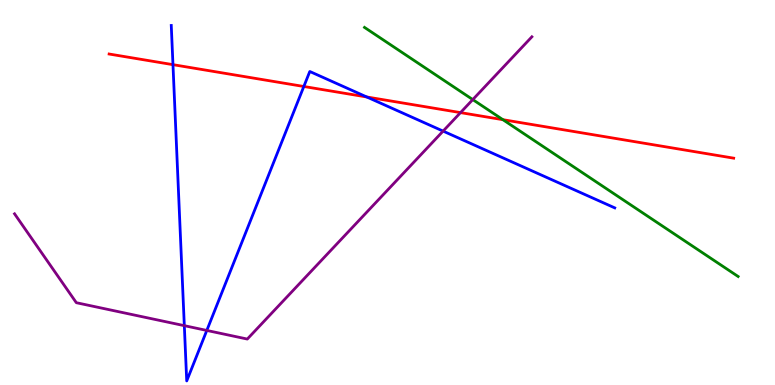[{'lines': ['blue', 'red'], 'intersections': [{'x': 2.23, 'y': 8.32}, {'x': 3.92, 'y': 7.75}, {'x': 4.73, 'y': 7.48}]}, {'lines': ['green', 'red'], 'intersections': [{'x': 6.49, 'y': 6.89}]}, {'lines': ['purple', 'red'], 'intersections': [{'x': 5.94, 'y': 7.07}]}, {'lines': ['blue', 'green'], 'intersections': []}, {'lines': ['blue', 'purple'], 'intersections': [{'x': 2.38, 'y': 1.54}, {'x': 2.67, 'y': 1.42}, {'x': 5.72, 'y': 6.59}]}, {'lines': ['green', 'purple'], 'intersections': [{'x': 6.1, 'y': 7.41}]}]